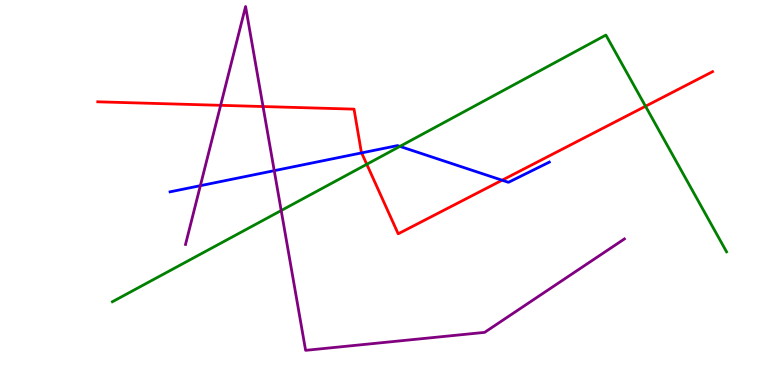[{'lines': ['blue', 'red'], 'intersections': [{'x': 4.67, 'y': 6.03}, {'x': 6.48, 'y': 5.32}]}, {'lines': ['green', 'red'], 'intersections': [{'x': 4.73, 'y': 5.73}, {'x': 8.33, 'y': 7.24}]}, {'lines': ['purple', 'red'], 'intersections': [{'x': 2.85, 'y': 7.26}, {'x': 3.39, 'y': 7.23}]}, {'lines': ['blue', 'green'], 'intersections': [{'x': 5.16, 'y': 6.2}]}, {'lines': ['blue', 'purple'], 'intersections': [{'x': 2.59, 'y': 5.18}, {'x': 3.54, 'y': 5.57}]}, {'lines': ['green', 'purple'], 'intersections': [{'x': 3.63, 'y': 4.53}]}]